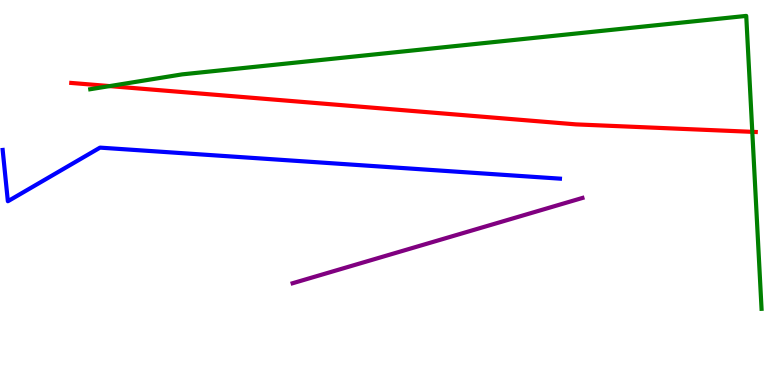[{'lines': ['blue', 'red'], 'intersections': []}, {'lines': ['green', 'red'], 'intersections': [{'x': 1.41, 'y': 7.76}, {'x': 9.71, 'y': 6.58}]}, {'lines': ['purple', 'red'], 'intersections': []}, {'lines': ['blue', 'green'], 'intersections': []}, {'lines': ['blue', 'purple'], 'intersections': []}, {'lines': ['green', 'purple'], 'intersections': []}]